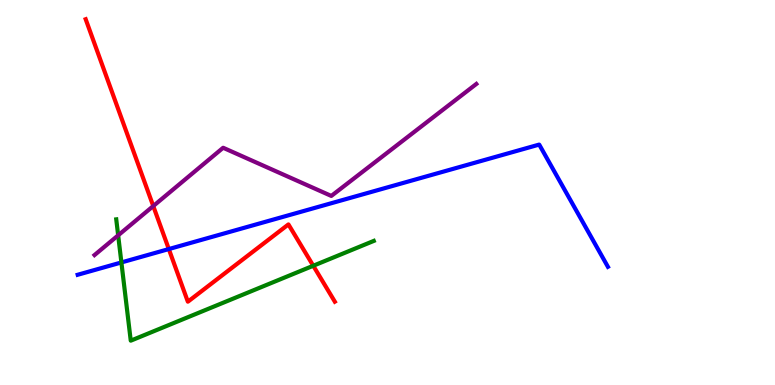[{'lines': ['blue', 'red'], 'intersections': [{'x': 2.18, 'y': 3.53}]}, {'lines': ['green', 'red'], 'intersections': [{'x': 4.04, 'y': 3.1}]}, {'lines': ['purple', 'red'], 'intersections': [{'x': 1.98, 'y': 4.65}]}, {'lines': ['blue', 'green'], 'intersections': [{'x': 1.57, 'y': 3.18}]}, {'lines': ['blue', 'purple'], 'intersections': []}, {'lines': ['green', 'purple'], 'intersections': [{'x': 1.52, 'y': 3.89}]}]